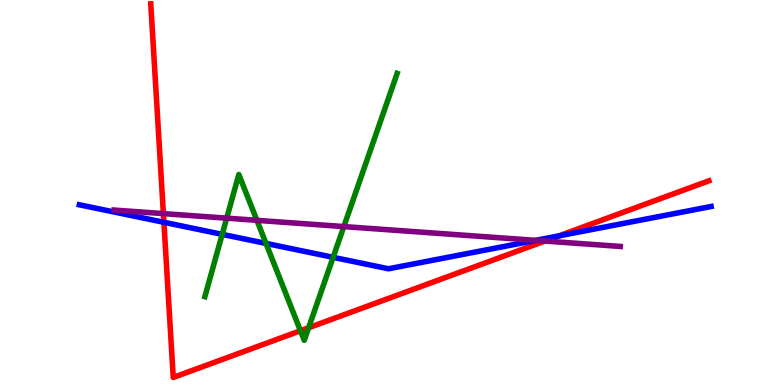[{'lines': ['blue', 'red'], 'intersections': [{'x': 2.11, 'y': 4.23}, {'x': 7.21, 'y': 3.87}]}, {'lines': ['green', 'red'], 'intersections': [{'x': 3.88, 'y': 1.41}, {'x': 3.98, 'y': 1.49}]}, {'lines': ['purple', 'red'], 'intersections': [{'x': 2.11, 'y': 4.45}, {'x': 7.03, 'y': 3.74}]}, {'lines': ['blue', 'green'], 'intersections': [{'x': 2.87, 'y': 3.91}, {'x': 3.43, 'y': 3.68}, {'x': 4.3, 'y': 3.32}]}, {'lines': ['blue', 'purple'], 'intersections': [{'x': 6.91, 'y': 3.76}]}, {'lines': ['green', 'purple'], 'intersections': [{'x': 2.93, 'y': 4.33}, {'x': 3.31, 'y': 4.28}, {'x': 4.44, 'y': 4.11}]}]